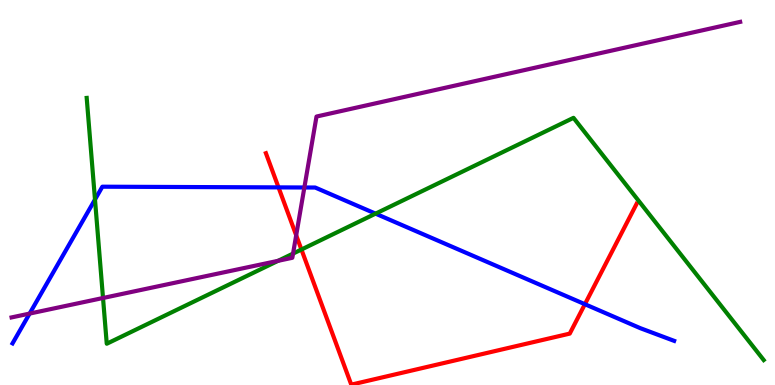[{'lines': ['blue', 'red'], 'intersections': [{'x': 3.59, 'y': 5.13}, {'x': 7.55, 'y': 2.1}]}, {'lines': ['green', 'red'], 'intersections': [{'x': 3.89, 'y': 3.52}]}, {'lines': ['purple', 'red'], 'intersections': [{'x': 3.82, 'y': 3.89}]}, {'lines': ['blue', 'green'], 'intersections': [{'x': 1.23, 'y': 4.82}, {'x': 4.85, 'y': 4.45}]}, {'lines': ['blue', 'purple'], 'intersections': [{'x': 0.382, 'y': 1.85}, {'x': 3.93, 'y': 5.13}]}, {'lines': ['green', 'purple'], 'intersections': [{'x': 1.33, 'y': 2.26}, {'x': 3.59, 'y': 3.23}, {'x': 3.78, 'y': 3.41}]}]